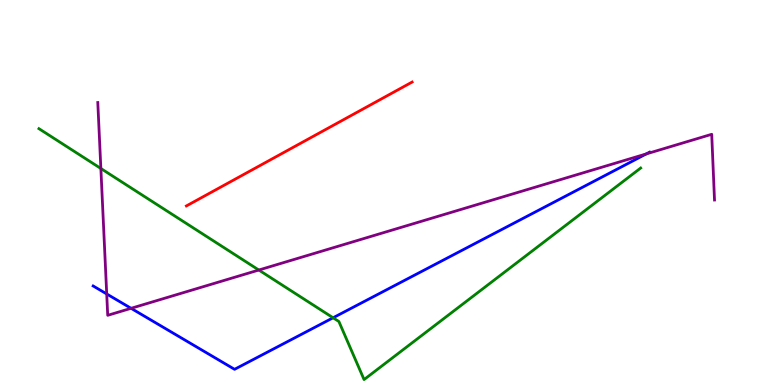[{'lines': ['blue', 'red'], 'intersections': []}, {'lines': ['green', 'red'], 'intersections': []}, {'lines': ['purple', 'red'], 'intersections': []}, {'lines': ['blue', 'green'], 'intersections': [{'x': 4.3, 'y': 1.75}]}, {'lines': ['blue', 'purple'], 'intersections': [{'x': 1.38, 'y': 2.36}, {'x': 1.69, 'y': 1.99}, {'x': 8.34, 'y': 6.0}]}, {'lines': ['green', 'purple'], 'intersections': [{'x': 1.3, 'y': 5.62}, {'x': 3.34, 'y': 2.99}]}]